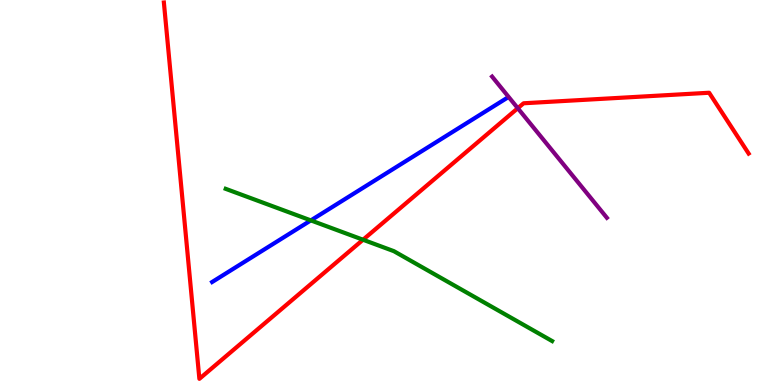[{'lines': ['blue', 'red'], 'intersections': []}, {'lines': ['green', 'red'], 'intersections': [{'x': 4.68, 'y': 3.77}]}, {'lines': ['purple', 'red'], 'intersections': [{'x': 6.68, 'y': 7.19}]}, {'lines': ['blue', 'green'], 'intersections': [{'x': 4.01, 'y': 4.28}]}, {'lines': ['blue', 'purple'], 'intersections': []}, {'lines': ['green', 'purple'], 'intersections': []}]